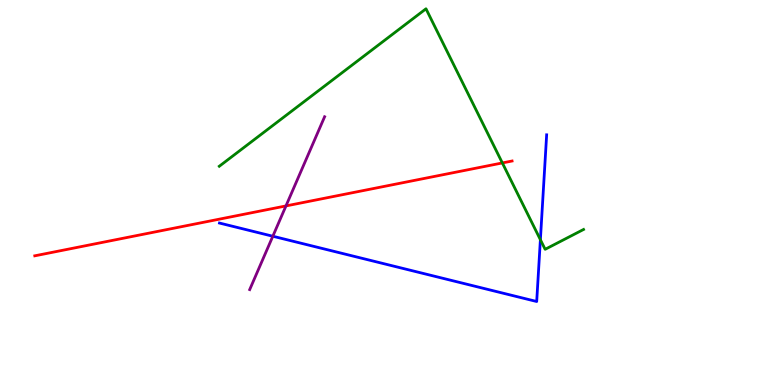[{'lines': ['blue', 'red'], 'intersections': []}, {'lines': ['green', 'red'], 'intersections': [{'x': 6.48, 'y': 5.77}]}, {'lines': ['purple', 'red'], 'intersections': [{'x': 3.69, 'y': 4.65}]}, {'lines': ['blue', 'green'], 'intersections': [{'x': 6.97, 'y': 3.77}]}, {'lines': ['blue', 'purple'], 'intersections': [{'x': 3.52, 'y': 3.86}]}, {'lines': ['green', 'purple'], 'intersections': []}]